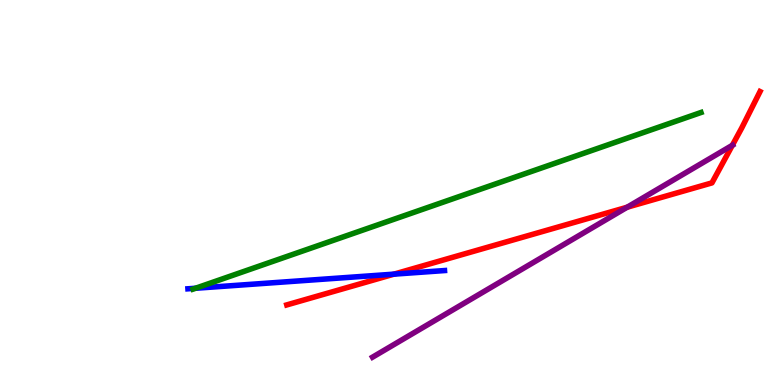[{'lines': ['blue', 'red'], 'intersections': [{'x': 5.08, 'y': 2.88}]}, {'lines': ['green', 'red'], 'intersections': []}, {'lines': ['purple', 'red'], 'intersections': [{'x': 8.09, 'y': 4.62}, {'x': 9.45, 'y': 6.23}]}, {'lines': ['blue', 'green'], 'intersections': [{'x': 2.52, 'y': 2.51}]}, {'lines': ['blue', 'purple'], 'intersections': []}, {'lines': ['green', 'purple'], 'intersections': []}]